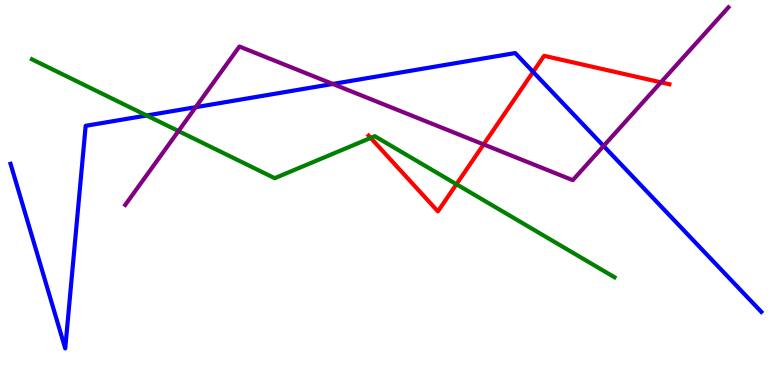[{'lines': ['blue', 'red'], 'intersections': [{'x': 6.88, 'y': 8.13}]}, {'lines': ['green', 'red'], 'intersections': [{'x': 4.78, 'y': 6.42}, {'x': 5.89, 'y': 5.21}]}, {'lines': ['purple', 'red'], 'intersections': [{'x': 6.24, 'y': 6.25}, {'x': 8.53, 'y': 7.86}]}, {'lines': ['blue', 'green'], 'intersections': [{'x': 1.89, 'y': 7.0}]}, {'lines': ['blue', 'purple'], 'intersections': [{'x': 2.53, 'y': 7.22}, {'x': 4.29, 'y': 7.82}, {'x': 7.79, 'y': 6.21}]}, {'lines': ['green', 'purple'], 'intersections': [{'x': 2.3, 'y': 6.6}]}]